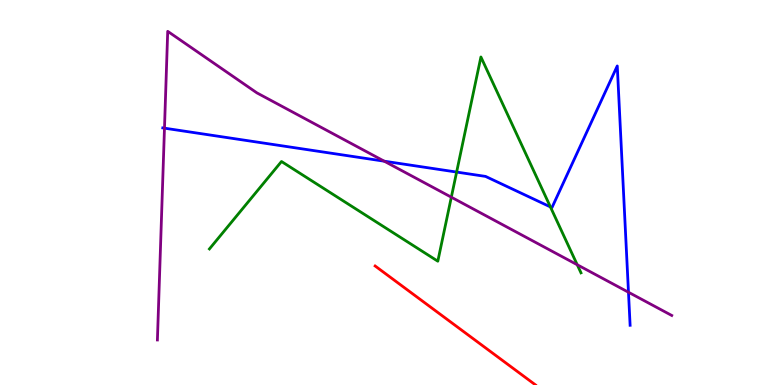[{'lines': ['blue', 'red'], 'intersections': []}, {'lines': ['green', 'red'], 'intersections': []}, {'lines': ['purple', 'red'], 'intersections': []}, {'lines': ['blue', 'green'], 'intersections': [{'x': 5.89, 'y': 5.53}, {'x': 7.1, 'y': 4.63}]}, {'lines': ['blue', 'purple'], 'intersections': [{'x': 2.12, 'y': 6.67}, {'x': 4.96, 'y': 5.81}, {'x': 8.11, 'y': 2.41}]}, {'lines': ['green', 'purple'], 'intersections': [{'x': 5.82, 'y': 4.88}, {'x': 7.45, 'y': 3.12}]}]